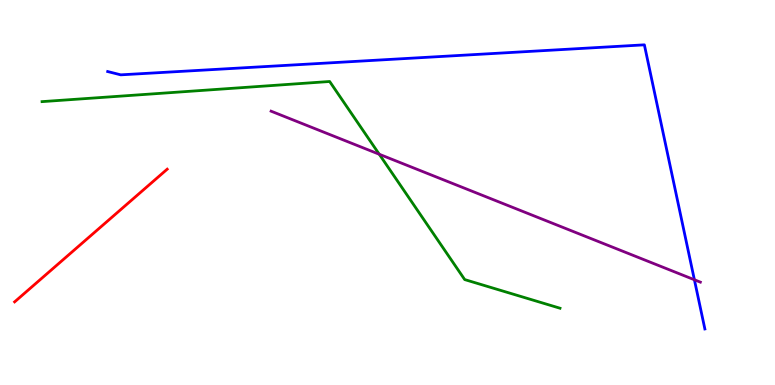[{'lines': ['blue', 'red'], 'intersections': []}, {'lines': ['green', 'red'], 'intersections': []}, {'lines': ['purple', 'red'], 'intersections': []}, {'lines': ['blue', 'green'], 'intersections': []}, {'lines': ['blue', 'purple'], 'intersections': [{'x': 8.96, 'y': 2.73}]}, {'lines': ['green', 'purple'], 'intersections': [{'x': 4.89, 'y': 5.99}]}]